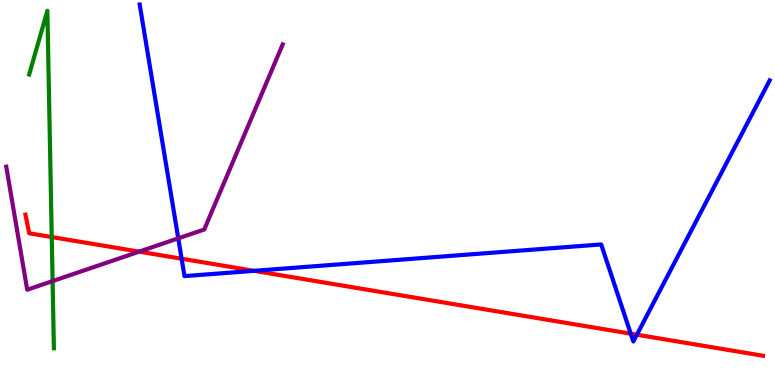[{'lines': ['blue', 'red'], 'intersections': [{'x': 2.34, 'y': 3.28}, {'x': 3.28, 'y': 2.97}, {'x': 8.14, 'y': 1.33}, {'x': 8.22, 'y': 1.31}]}, {'lines': ['green', 'red'], 'intersections': [{'x': 0.668, 'y': 3.84}]}, {'lines': ['purple', 'red'], 'intersections': [{'x': 1.8, 'y': 3.46}]}, {'lines': ['blue', 'green'], 'intersections': []}, {'lines': ['blue', 'purple'], 'intersections': [{'x': 2.3, 'y': 3.81}]}, {'lines': ['green', 'purple'], 'intersections': [{'x': 0.679, 'y': 2.7}]}]